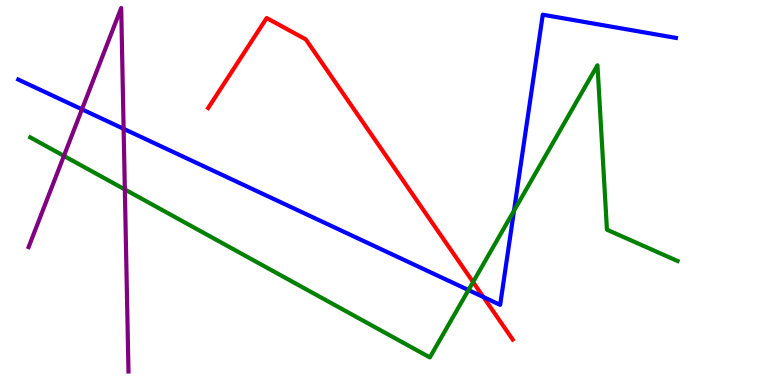[{'lines': ['blue', 'red'], 'intersections': [{'x': 6.24, 'y': 2.28}]}, {'lines': ['green', 'red'], 'intersections': [{'x': 6.1, 'y': 2.67}]}, {'lines': ['purple', 'red'], 'intersections': []}, {'lines': ['blue', 'green'], 'intersections': [{'x': 6.04, 'y': 2.47}, {'x': 6.63, 'y': 4.53}]}, {'lines': ['blue', 'purple'], 'intersections': [{'x': 1.06, 'y': 7.16}, {'x': 1.6, 'y': 6.65}]}, {'lines': ['green', 'purple'], 'intersections': [{'x': 0.825, 'y': 5.95}, {'x': 1.61, 'y': 5.08}]}]